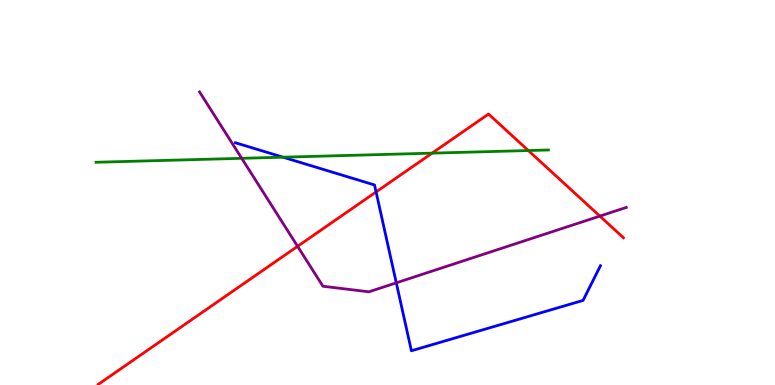[{'lines': ['blue', 'red'], 'intersections': [{'x': 4.85, 'y': 5.01}]}, {'lines': ['green', 'red'], 'intersections': [{'x': 5.58, 'y': 6.02}, {'x': 6.82, 'y': 6.09}]}, {'lines': ['purple', 'red'], 'intersections': [{'x': 3.84, 'y': 3.6}, {'x': 7.74, 'y': 4.39}]}, {'lines': ['blue', 'green'], 'intersections': [{'x': 3.65, 'y': 5.92}]}, {'lines': ['blue', 'purple'], 'intersections': [{'x': 5.11, 'y': 2.65}]}, {'lines': ['green', 'purple'], 'intersections': [{'x': 3.12, 'y': 5.89}]}]